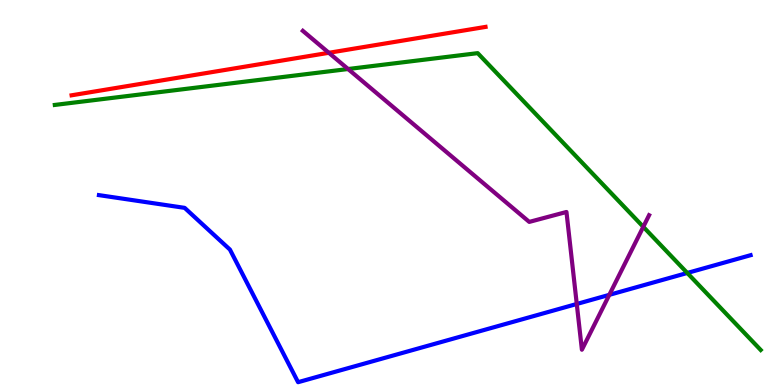[{'lines': ['blue', 'red'], 'intersections': []}, {'lines': ['green', 'red'], 'intersections': []}, {'lines': ['purple', 'red'], 'intersections': [{'x': 4.24, 'y': 8.63}]}, {'lines': ['blue', 'green'], 'intersections': [{'x': 8.87, 'y': 2.91}]}, {'lines': ['blue', 'purple'], 'intersections': [{'x': 7.44, 'y': 2.1}, {'x': 7.86, 'y': 2.34}]}, {'lines': ['green', 'purple'], 'intersections': [{'x': 4.49, 'y': 8.21}, {'x': 8.3, 'y': 4.11}]}]